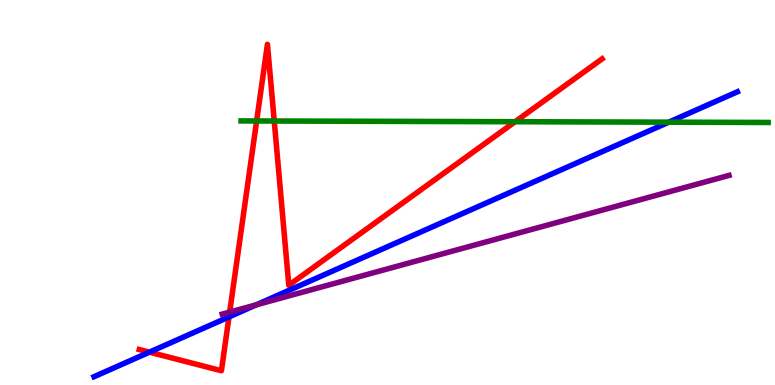[{'lines': ['blue', 'red'], 'intersections': [{'x': 1.93, 'y': 0.853}, {'x': 2.95, 'y': 1.77}]}, {'lines': ['green', 'red'], 'intersections': [{'x': 3.31, 'y': 6.86}, {'x': 3.54, 'y': 6.86}, {'x': 6.65, 'y': 6.84}]}, {'lines': ['purple', 'red'], 'intersections': [{'x': 2.96, 'y': 1.89}]}, {'lines': ['blue', 'green'], 'intersections': [{'x': 8.63, 'y': 6.83}]}, {'lines': ['blue', 'purple'], 'intersections': [{'x': 3.31, 'y': 2.08}]}, {'lines': ['green', 'purple'], 'intersections': []}]